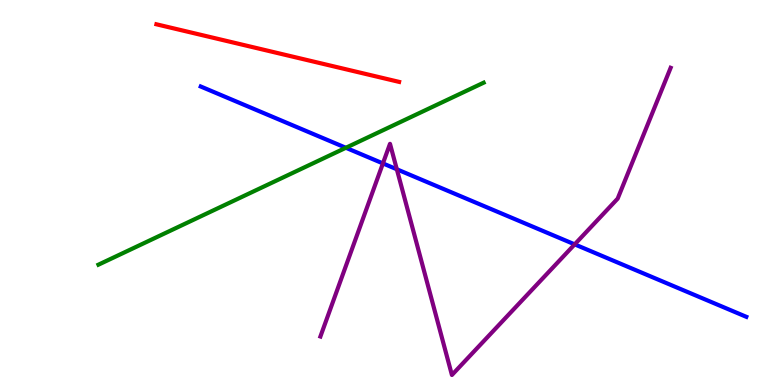[{'lines': ['blue', 'red'], 'intersections': []}, {'lines': ['green', 'red'], 'intersections': []}, {'lines': ['purple', 'red'], 'intersections': []}, {'lines': ['blue', 'green'], 'intersections': [{'x': 4.46, 'y': 6.16}]}, {'lines': ['blue', 'purple'], 'intersections': [{'x': 4.94, 'y': 5.76}, {'x': 5.12, 'y': 5.6}, {'x': 7.42, 'y': 3.65}]}, {'lines': ['green', 'purple'], 'intersections': []}]